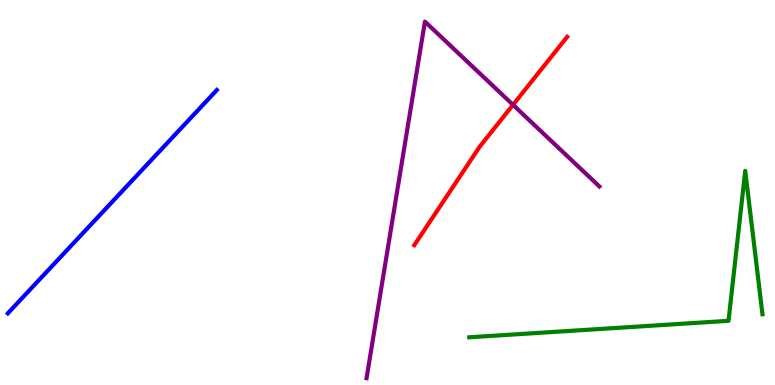[{'lines': ['blue', 'red'], 'intersections': []}, {'lines': ['green', 'red'], 'intersections': []}, {'lines': ['purple', 'red'], 'intersections': [{'x': 6.62, 'y': 7.28}]}, {'lines': ['blue', 'green'], 'intersections': []}, {'lines': ['blue', 'purple'], 'intersections': []}, {'lines': ['green', 'purple'], 'intersections': []}]